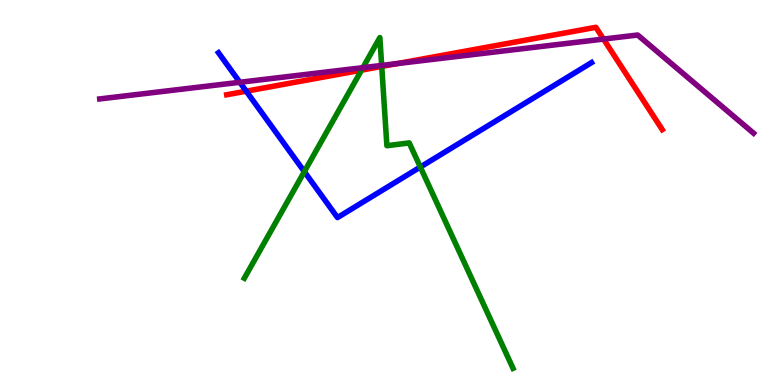[{'lines': ['blue', 'red'], 'intersections': [{'x': 3.18, 'y': 7.63}]}, {'lines': ['green', 'red'], 'intersections': [{'x': 4.66, 'y': 8.18}, {'x': 4.93, 'y': 8.27}]}, {'lines': ['purple', 'red'], 'intersections': [{'x': 5.13, 'y': 8.35}, {'x': 7.79, 'y': 8.98}]}, {'lines': ['blue', 'green'], 'intersections': [{'x': 3.93, 'y': 5.54}, {'x': 5.42, 'y': 5.66}]}, {'lines': ['blue', 'purple'], 'intersections': [{'x': 3.09, 'y': 7.86}]}, {'lines': ['green', 'purple'], 'intersections': [{'x': 4.68, 'y': 8.24}, {'x': 4.92, 'y': 8.3}]}]